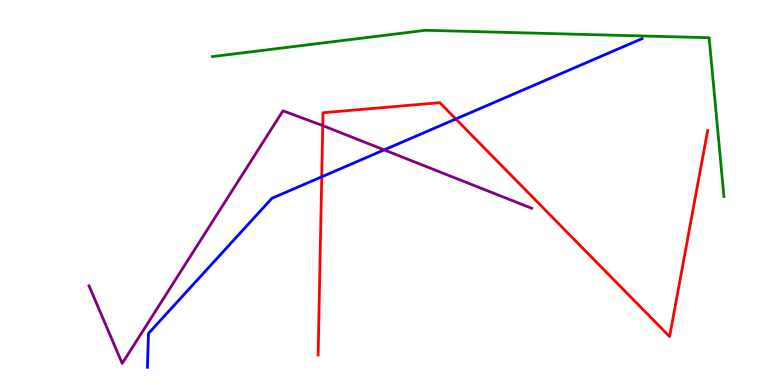[{'lines': ['blue', 'red'], 'intersections': [{'x': 4.15, 'y': 5.41}, {'x': 5.88, 'y': 6.91}]}, {'lines': ['green', 'red'], 'intersections': []}, {'lines': ['purple', 'red'], 'intersections': [{'x': 4.16, 'y': 6.74}]}, {'lines': ['blue', 'green'], 'intersections': []}, {'lines': ['blue', 'purple'], 'intersections': [{'x': 4.96, 'y': 6.11}]}, {'lines': ['green', 'purple'], 'intersections': []}]